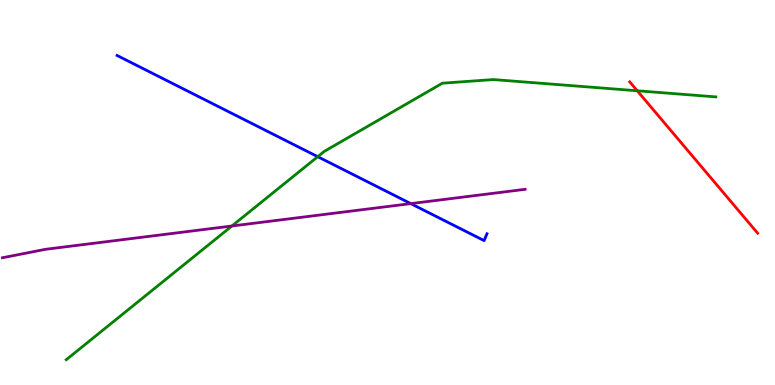[{'lines': ['blue', 'red'], 'intersections': []}, {'lines': ['green', 'red'], 'intersections': [{'x': 8.22, 'y': 7.64}]}, {'lines': ['purple', 'red'], 'intersections': []}, {'lines': ['blue', 'green'], 'intersections': [{'x': 4.1, 'y': 5.93}]}, {'lines': ['blue', 'purple'], 'intersections': [{'x': 5.3, 'y': 4.71}]}, {'lines': ['green', 'purple'], 'intersections': [{'x': 2.99, 'y': 4.13}]}]